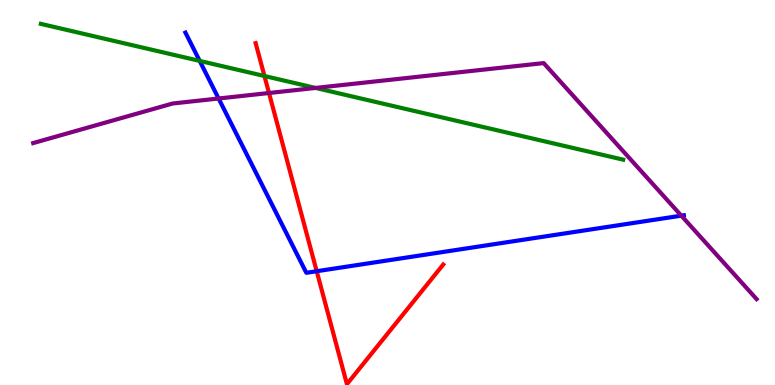[{'lines': ['blue', 'red'], 'intersections': [{'x': 4.09, 'y': 2.96}]}, {'lines': ['green', 'red'], 'intersections': [{'x': 3.41, 'y': 8.03}]}, {'lines': ['purple', 'red'], 'intersections': [{'x': 3.47, 'y': 7.58}]}, {'lines': ['blue', 'green'], 'intersections': [{'x': 2.58, 'y': 8.42}]}, {'lines': ['blue', 'purple'], 'intersections': [{'x': 2.82, 'y': 7.44}, {'x': 8.79, 'y': 4.4}]}, {'lines': ['green', 'purple'], 'intersections': [{'x': 4.07, 'y': 7.72}]}]